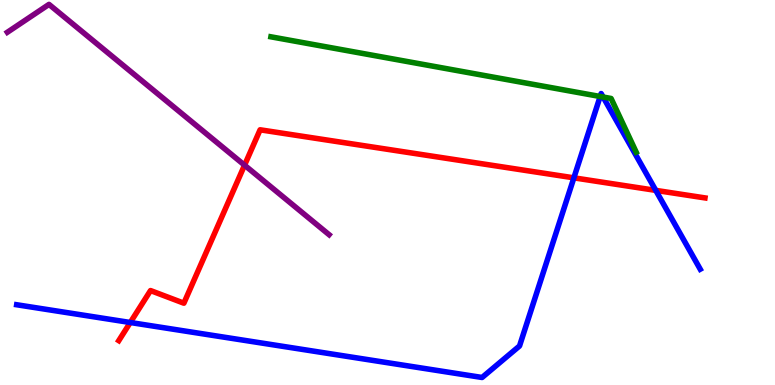[{'lines': ['blue', 'red'], 'intersections': [{'x': 1.68, 'y': 1.62}, {'x': 7.4, 'y': 5.38}, {'x': 8.46, 'y': 5.06}]}, {'lines': ['green', 'red'], 'intersections': []}, {'lines': ['purple', 'red'], 'intersections': [{'x': 3.16, 'y': 5.71}]}, {'lines': ['blue', 'green'], 'intersections': [{'x': 7.74, 'y': 7.49}, {'x': 7.78, 'y': 7.48}]}, {'lines': ['blue', 'purple'], 'intersections': []}, {'lines': ['green', 'purple'], 'intersections': []}]